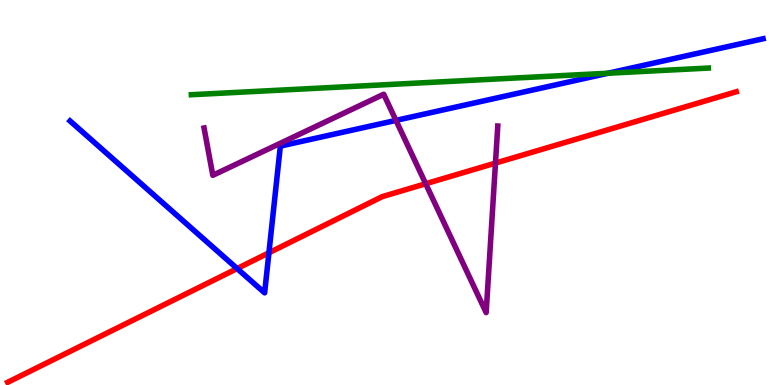[{'lines': ['blue', 'red'], 'intersections': [{'x': 3.06, 'y': 3.02}, {'x': 3.47, 'y': 3.43}]}, {'lines': ['green', 'red'], 'intersections': []}, {'lines': ['purple', 'red'], 'intersections': [{'x': 5.49, 'y': 5.23}, {'x': 6.39, 'y': 5.76}]}, {'lines': ['blue', 'green'], 'intersections': [{'x': 7.85, 'y': 8.1}]}, {'lines': ['blue', 'purple'], 'intersections': [{'x': 5.11, 'y': 6.87}]}, {'lines': ['green', 'purple'], 'intersections': []}]